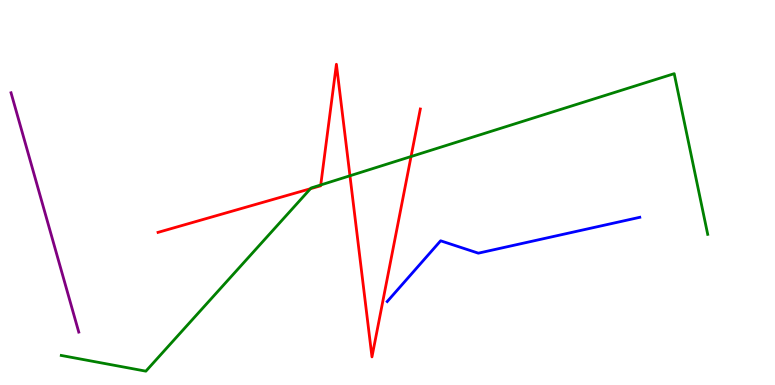[{'lines': ['blue', 'red'], 'intersections': []}, {'lines': ['green', 'red'], 'intersections': [{'x': 4.01, 'y': 5.1}, {'x': 4.14, 'y': 5.2}, {'x': 4.52, 'y': 5.43}, {'x': 5.3, 'y': 5.93}]}, {'lines': ['purple', 'red'], 'intersections': []}, {'lines': ['blue', 'green'], 'intersections': []}, {'lines': ['blue', 'purple'], 'intersections': []}, {'lines': ['green', 'purple'], 'intersections': []}]